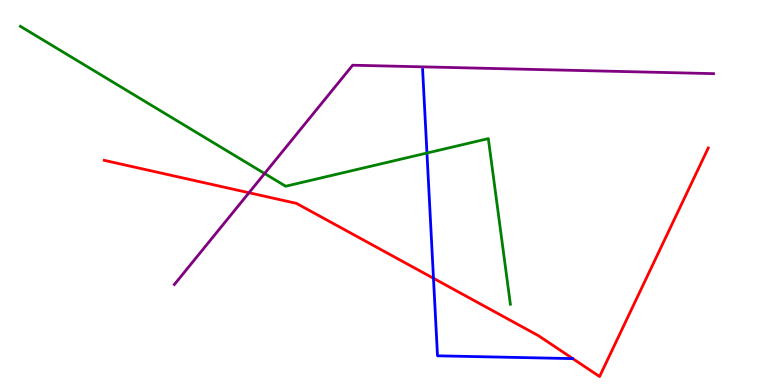[{'lines': ['blue', 'red'], 'intersections': [{'x': 5.59, 'y': 2.77}]}, {'lines': ['green', 'red'], 'intersections': []}, {'lines': ['purple', 'red'], 'intersections': [{'x': 3.21, 'y': 4.99}]}, {'lines': ['blue', 'green'], 'intersections': [{'x': 5.51, 'y': 6.03}]}, {'lines': ['blue', 'purple'], 'intersections': []}, {'lines': ['green', 'purple'], 'intersections': [{'x': 3.41, 'y': 5.49}]}]